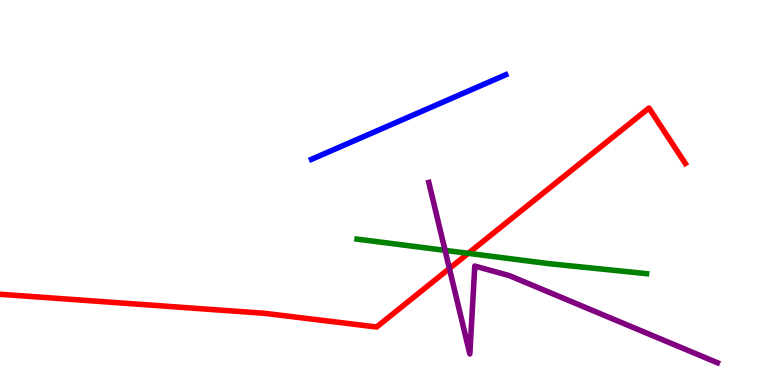[{'lines': ['blue', 'red'], 'intersections': []}, {'lines': ['green', 'red'], 'intersections': [{'x': 6.04, 'y': 3.42}]}, {'lines': ['purple', 'red'], 'intersections': [{'x': 5.8, 'y': 3.03}]}, {'lines': ['blue', 'green'], 'intersections': []}, {'lines': ['blue', 'purple'], 'intersections': []}, {'lines': ['green', 'purple'], 'intersections': [{'x': 5.74, 'y': 3.5}]}]